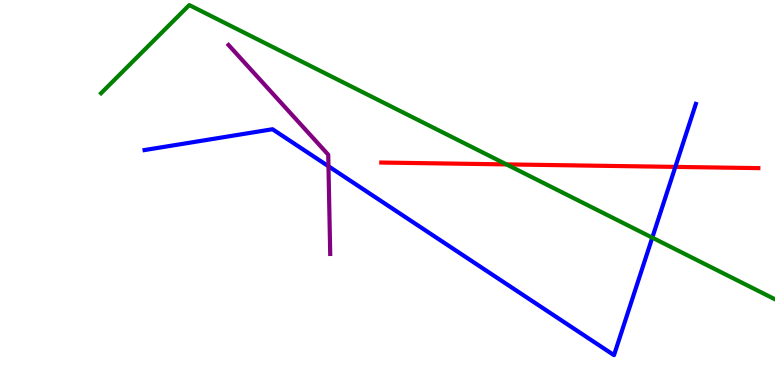[{'lines': ['blue', 'red'], 'intersections': [{'x': 8.71, 'y': 5.67}]}, {'lines': ['green', 'red'], 'intersections': [{'x': 6.53, 'y': 5.73}]}, {'lines': ['purple', 'red'], 'intersections': []}, {'lines': ['blue', 'green'], 'intersections': [{'x': 8.42, 'y': 3.83}]}, {'lines': ['blue', 'purple'], 'intersections': [{'x': 4.24, 'y': 5.68}]}, {'lines': ['green', 'purple'], 'intersections': []}]